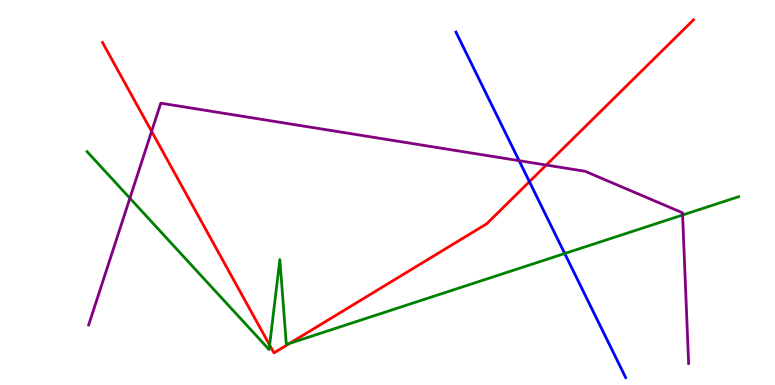[{'lines': ['blue', 'red'], 'intersections': [{'x': 6.83, 'y': 5.28}]}, {'lines': ['green', 'red'], 'intersections': [{'x': 3.48, 'y': 1.04}, {'x': 3.74, 'y': 1.08}]}, {'lines': ['purple', 'red'], 'intersections': [{'x': 1.96, 'y': 6.59}, {'x': 7.05, 'y': 5.71}]}, {'lines': ['blue', 'green'], 'intersections': [{'x': 7.29, 'y': 3.42}]}, {'lines': ['blue', 'purple'], 'intersections': [{'x': 6.7, 'y': 5.83}]}, {'lines': ['green', 'purple'], 'intersections': [{'x': 1.68, 'y': 4.85}, {'x': 8.81, 'y': 4.42}]}]